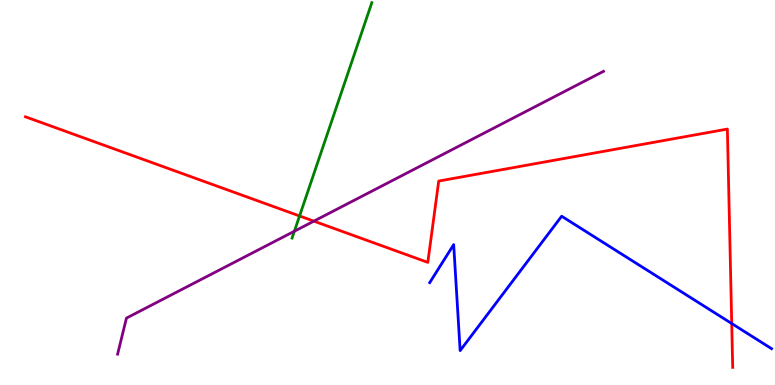[{'lines': ['blue', 'red'], 'intersections': [{'x': 9.44, 'y': 1.6}]}, {'lines': ['green', 'red'], 'intersections': [{'x': 3.87, 'y': 4.39}]}, {'lines': ['purple', 'red'], 'intersections': [{'x': 4.05, 'y': 4.26}]}, {'lines': ['blue', 'green'], 'intersections': []}, {'lines': ['blue', 'purple'], 'intersections': []}, {'lines': ['green', 'purple'], 'intersections': [{'x': 3.8, 'y': 3.99}]}]